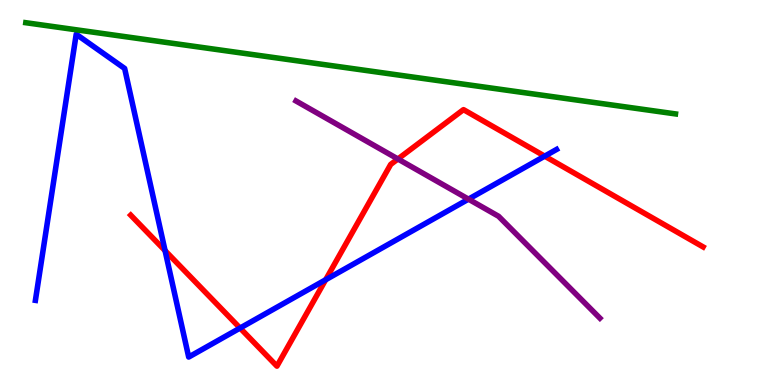[{'lines': ['blue', 'red'], 'intersections': [{'x': 2.13, 'y': 3.49}, {'x': 3.1, 'y': 1.48}, {'x': 4.2, 'y': 2.73}, {'x': 7.03, 'y': 5.94}]}, {'lines': ['green', 'red'], 'intersections': []}, {'lines': ['purple', 'red'], 'intersections': [{'x': 5.13, 'y': 5.87}]}, {'lines': ['blue', 'green'], 'intersections': []}, {'lines': ['blue', 'purple'], 'intersections': [{'x': 6.04, 'y': 4.83}]}, {'lines': ['green', 'purple'], 'intersections': []}]